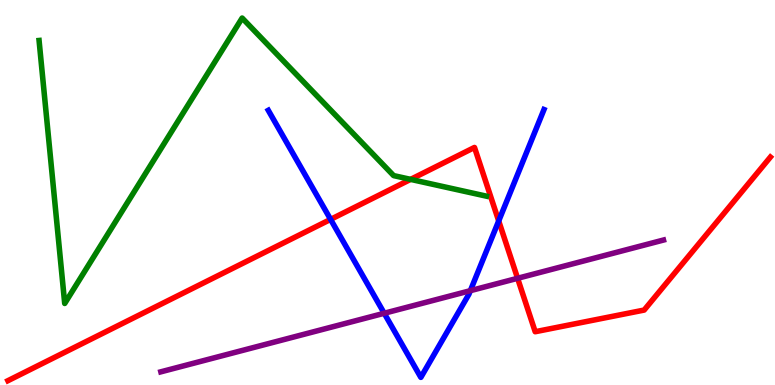[{'lines': ['blue', 'red'], 'intersections': [{'x': 4.27, 'y': 4.3}, {'x': 6.43, 'y': 4.26}]}, {'lines': ['green', 'red'], 'intersections': [{'x': 5.3, 'y': 5.34}]}, {'lines': ['purple', 'red'], 'intersections': [{'x': 6.68, 'y': 2.77}]}, {'lines': ['blue', 'green'], 'intersections': []}, {'lines': ['blue', 'purple'], 'intersections': [{'x': 4.96, 'y': 1.86}, {'x': 6.07, 'y': 2.45}]}, {'lines': ['green', 'purple'], 'intersections': []}]